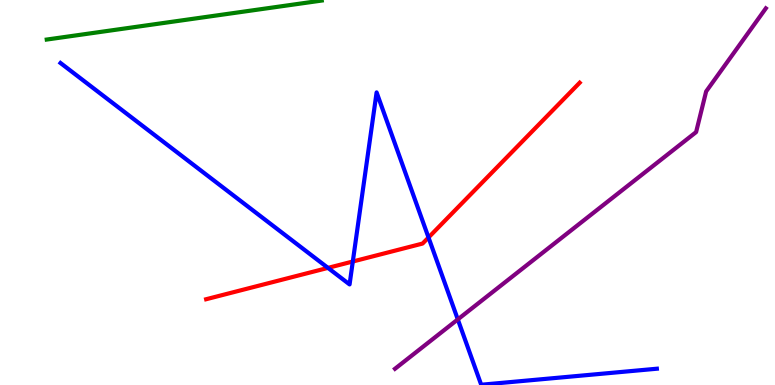[{'lines': ['blue', 'red'], 'intersections': [{'x': 4.23, 'y': 3.04}, {'x': 4.55, 'y': 3.21}, {'x': 5.53, 'y': 3.83}]}, {'lines': ['green', 'red'], 'intersections': []}, {'lines': ['purple', 'red'], 'intersections': []}, {'lines': ['blue', 'green'], 'intersections': []}, {'lines': ['blue', 'purple'], 'intersections': [{'x': 5.91, 'y': 1.7}]}, {'lines': ['green', 'purple'], 'intersections': []}]